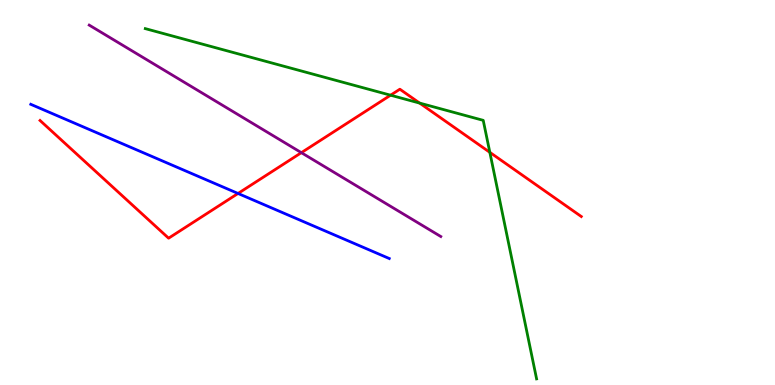[{'lines': ['blue', 'red'], 'intersections': [{'x': 3.07, 'y': 4.97}]}, {'lines': ['green', 'red'], 'intersections': [{'x': 5.04, 'y': 7.53}, {'x': 5.41, 'y': 7.32}, {'x': 6.32, 'y': 6.04}]}, {'lines': ['purple', 'red'], 'intersections': [{'x': 3.89, 'y': 6.03}]}, {'lines': ['blue', 'green'], 'intersections': []}, {'lines': ['blue', 'purple'], 'intersections': []}, {'lines': ['green', 'purple'], 'intersections': []}]